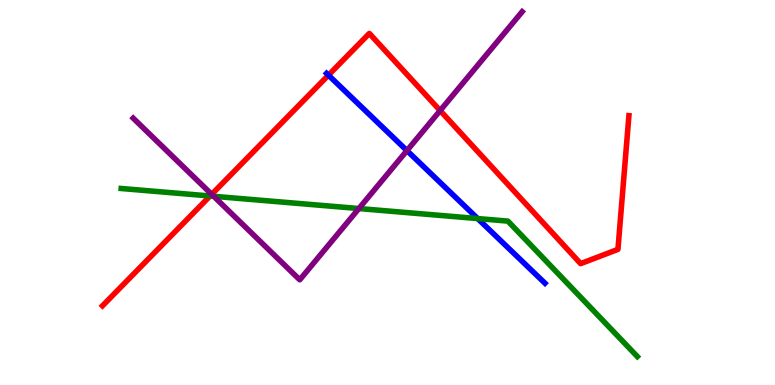[{'lines': ['blue', 'red'], 'intersections': [{'x': 4.24, 'y': 8.05}]}, {'lines': ['green', 'red'], 'intersections': [{'x': 2.71, 'y': 4.91}]}, {'lines': ['purple', 'red'], 'intersections': [{'x': 2.73, 'y': 4.95}, {'x': 5.68, 'y': 7.13}]}, {'lines': ['blue', 'green'], 'intersections': [{'x': 6.16, 'y': 4.32}]}, {'lines': ['blue', 'purple'], 'intersections': [{'x': 5.25, 'y': 6.09}]}, {'lines': ['green', 'purple'], 'intersections': [{'x': 2.76, 'y': 4.9}, {'x': 4.63, 'y': 4.58}]}]